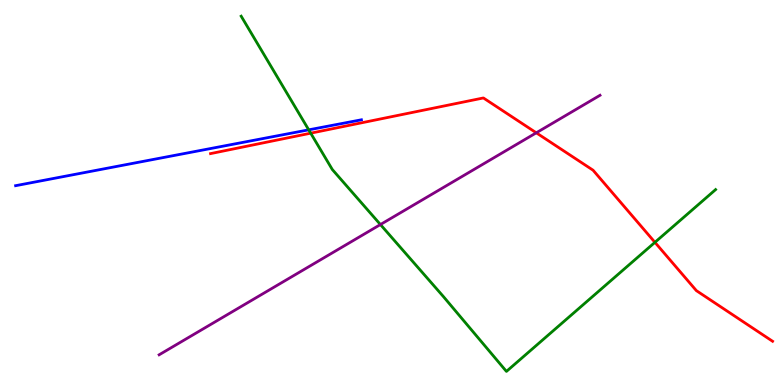[{'lines': ['blue', 'red'], 'intersections': []}, {'lines': ['green', 'red'], 'intersections': [{'x': 4.01, 'y': 6.54}, {'x': 8.45, 'y': 3.71}]}, {'lines': ['purple', 'red'], 'intersections': [{'x': 6.92, 'y': 6.55}]}, {'lines': ['blue', 'green'], 'intersections': [{'x': 3.98, 'y': 6.63}]}, {'lines': ['blue', 'purple'], 'intersections': []}, {'lines': ['green', 'purple'], 'intersections': [{'x': 4.91, 'y': 4.17}]}]